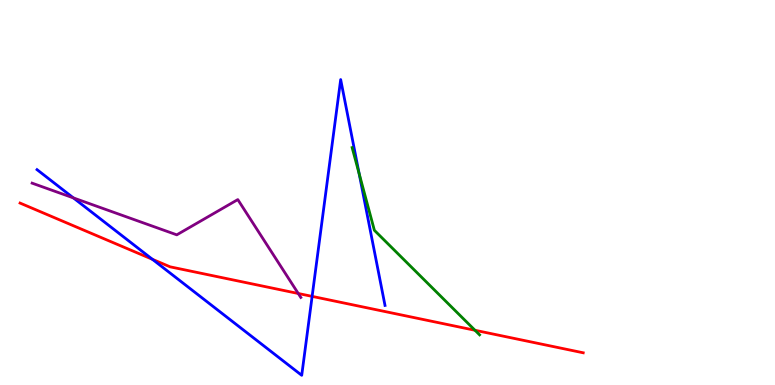[{'lines': ['blue', 'red'], 'intersections': [{'x': 1.97, 'y': 3.26}, {'x': 4.03, 'y': 2.3}]}, {'lines': ['green', 'red'], 'intersections': [{'x': 6.13, 'y': 1.42}]}, {'lines': ['purple', 'red'], 'intersections': [{'x': 3.85, 'y': 2.38}]}, {'lines': ['blue', 'green'], 'intersections': [{'x': 4.63, 'y': 5.49}]}, {'lines': ['blue', 'purple'], 'intersections': [{'x': 0.947, 'y': 4.86}]}, {'lines': ['green', 'purple'], 'intersections': []}]